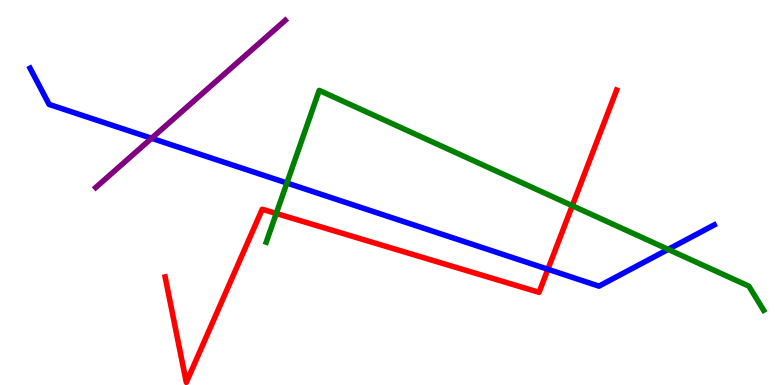[{'lines': ['blue', 'red'], 'intersections': [{'x': 7.07, 'y': 3.01}]}, {'lines': ['green', 'red'], 'intersections': [{'x': 3.56, 'y': 4.46}, {'x': 7.38, 'y': 4.66}]}, {'lines': ['purple', 'red'], 'intersections': []}, {'lines': ['blue', 'green'], 'intersections': [{'x': 3.7, 'y': 5.25}, {'x': 8.62, 'y': 3.52}]}, {'lines': ['blue', 'purple'], 'intersections': [{'x': 1.96, 'y': 6.41}]}, {'lines': ['green', 'purple'], 'intersections': []}]